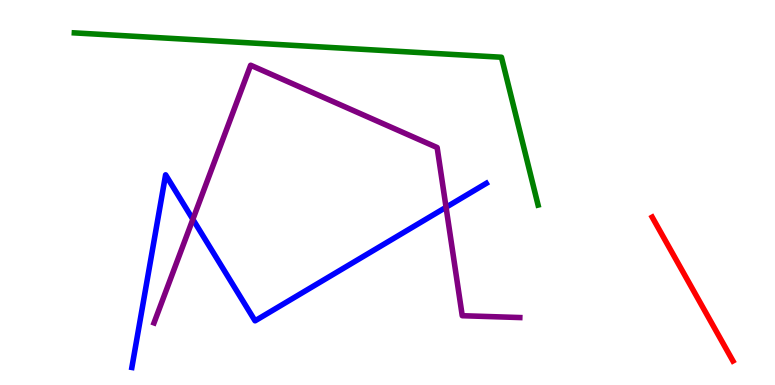[{'lines': ['blue', 'red'], 'intersections': []}, {'lines': ['green', 'red'], 'intersections': []}, {'lines': ['purple', 'red'], 'intersections': []}, {'lines': ['blue', 'green'], 'intersections': []}, {'lines': ['blue', 'purple'], 'intersections': [{'x': 2.49, 'y': 4.3}, {'x': 5.76, 'y': 4.62}]}, {'lines': ['green', 'purple'], 'intersections': []}]